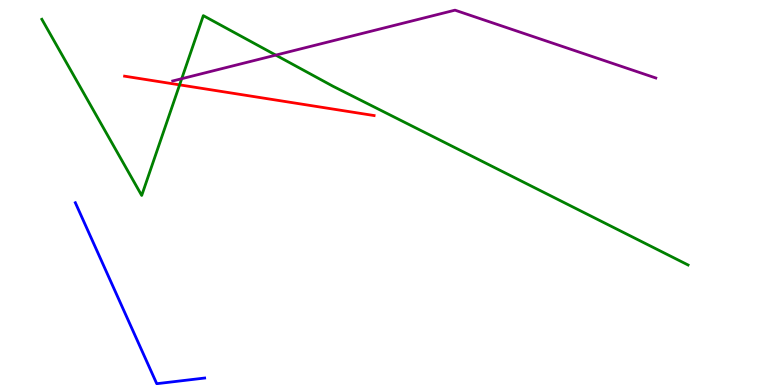[{'lines': ['blue', 'red'], 'intersections': []}, {'lines': ['green', 'red'], 'intersections': [{'x': 2.32, 'y': 7.8}]}, {'lines': ['purple', 'red'], 'intersections': []}, {'lines': ['blue', 'green'], 'intersections': []}, {'lines': ['blue', 'purple'], 'intersections': []}, {'lines': ['green', 'purple'], 'intersections': [{'x': 2.34, 'y': 7.96}, {'x': 3.56, 'y': 8.57}]}]